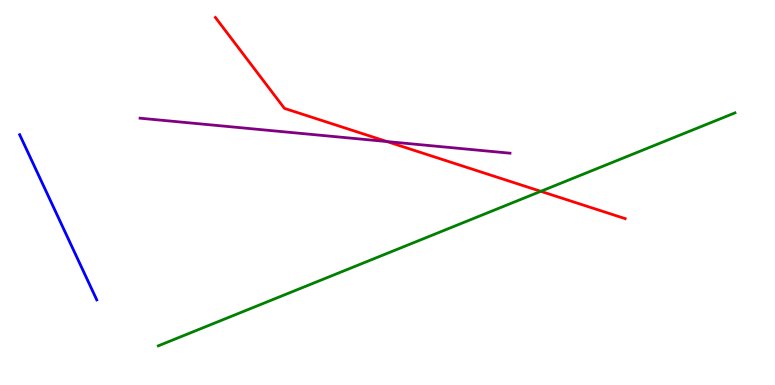[{'lines': ['blue', 'red'], 'intersections': []}, {'lines': ['green', 'red'], 'intersections': [{'x': 6.98, 'y': 5.03}]}, {'lines': ['purple', 'red'], 'intersections': [{'x': 4.99, 'y': 6.32}]}, {'lines': ['blue', 'green'], 'intersections': []}, {'lines': ['blue', 'purple'], 'intersections': []}, {'lines': ['green', 'purple'], 'intersections': []}]